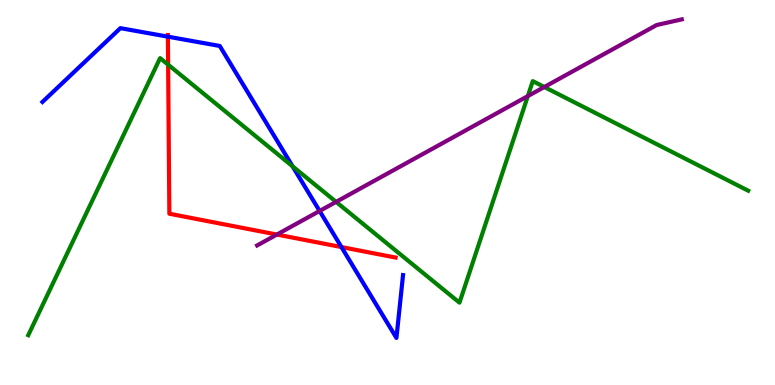[{'lines': ['blue', 'red'], 'intersections': [{'x': 2.17, 'y': 9.05}, {'x': 4.41, 'y': 3.58}]}, {'lines': ['green', 'red'], 'intersections': [{'x': 2.17, 'y': 8.32}]}, {'lines': ['purple', 'red'], 'intersections': [{'x': 3.57, 'y': 3.91}]}, {'lines': ['blue', 'green'], 'intersections': [{'x': 3.78, 'y': 5.68}]}, {'lines': ['blue', 'purple'], 'intersections': [{'x': 4.12, 'y': 4.52}]}, {'lines': ['green', 'purple'], 'intersections': [{'x': 4.34, 'y': 4.76}, {'x': 6.81, 'y': 7.5}, {'x': 7.02, 'y': 7.74}]}]